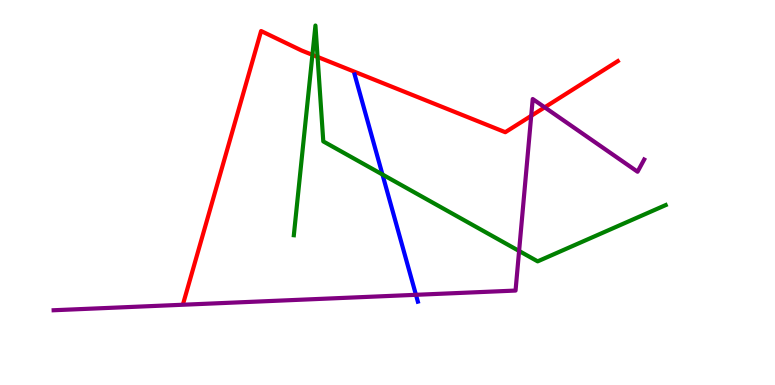[{'lines': ['blue', 'red'], 'intersections': []}, {'lines': ['green', 'red'], 'intersections': [{'x': 4.03, 'y': 8.58}, {'x': 4.1, 'y': 8.52}]}, {'lines': ['purple', 'red'], 'intersections': [{'x': 6.85, 'y': 6.99}, {'x': 7.03, 'y': 7.21}]}, {'lines': ['blue', 'green'], 'intersections': [{'x': 4.94, 'y': 5.47}]}, {'lines': ['blue', 'purple'], 'intersections': [{'x': 5.37, 'y': 2.34}]}, {'lines': ['green', 'purple'], 'intersections': [{'x': 6.7, 'y': 3.48}]}]